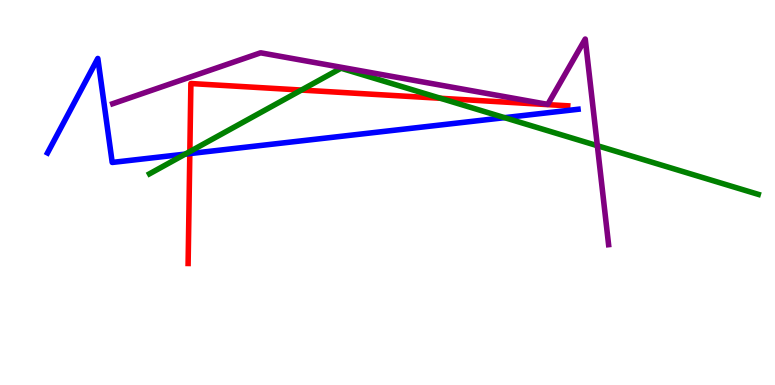[{'lines': ['blue', 'red'], 'intersections': [{'x': 2.45, 'y': 6.01}]}, {'lines': ['green', 'red'], 'intersections': [{'x': 2.45, 'y': 6.06}, {'x': 3.89, 'y': 7.66}, {'x': 5.68, 'y': 7.45}]}, {'lines': ['purple', 'red'], 'intersections': []}, {'lines': ['blue', 'green'], 'intersections': [{'x': 2.39, 'y': 6.0}, {'x': 6.51, 'y': 6.94}]}, {'lines': ['blue', 'purple'], 'intersections': []}, {'lines': ['green', 'purple'], 'intersections': [{'x': 7.71, 'y': 6.22}]}]